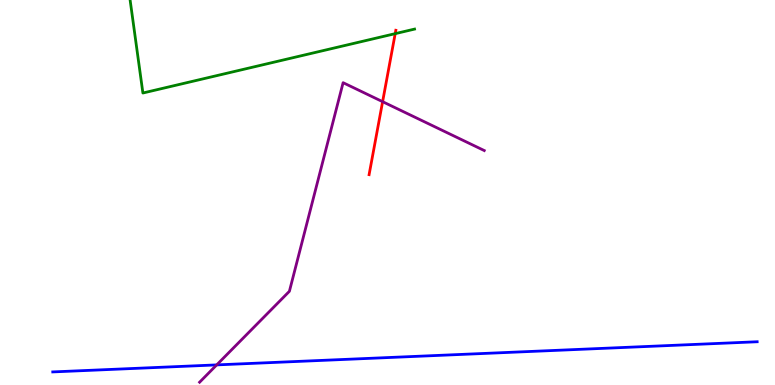[{'lines': ['blue', 'red'], 'intersections': []}, {'lines': ['green', 'red'], 'intersections': [{'x': 5.1, 'y': 9.13}]}, {'lines': ['purple', 'red'], 'intersections': [{'x': 4.94, 'y': 7.36}]}, {'lines': ['blue', 'green'], 'intersections': []}, {'lines': ['blue', 'purple'], 'intersections': [{'x': 2.8, 'y': 0.522}]}, {'lines': ['green', 'purple'], 'intersections': []}]